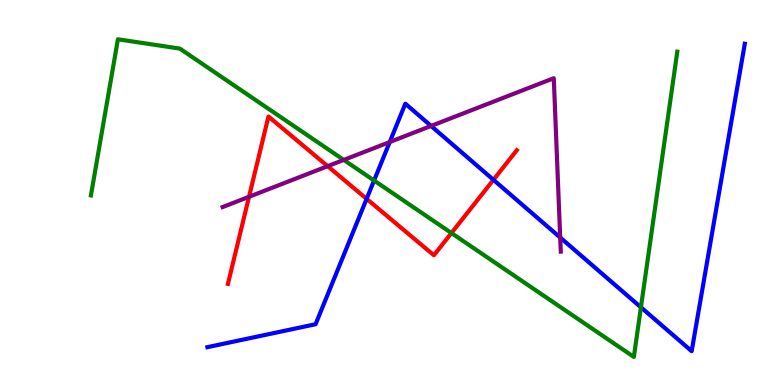[{'lines': ['blue', 'red'], 'intersections': [{'x': 4.73, 'y': 4.84}, {'x': 6.37, 'y': 5.33}]}, {'lines': ['green', 'red'], 'intersections': [{'x': 5.82, 'y': 3.95}]}, {'lines': ['purple', 'red'], 'intersections': [{'x': 3.21, 'y': 4.89}, {'x': 4.23, 'y': 5.68}]}, {'lines': ['blue', 'green'], 'intersections': [{'x': 4.83, 'y': 5.31}, {'x': 8.27, 'y': 2.02}]}, {'lines': ['blue', 'purple'], 'intersections': [{'x': 5.03, 'y': 6.31}, {'x': 5.56, 'y': 6.73}, {'x': 7.23, 'y': 3.83}]}, {'lines': ['green', 'purple'], 'intersections': [{'x': 4.44, 'y': 5.85}]}]